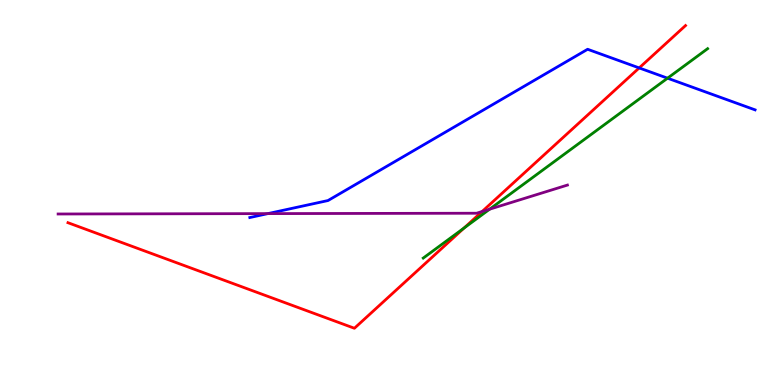[{'lines': ['blue', 'red'], 'intersections': [{'x': 8.25, 'y': 8.24}]}, {'lines': ['green', 'red'], 'intersections': [{'x': 5.99, 'y': 4.08}]}, {'lines': ['purple', 'red'], 'intersections': [{'x': 6.22, 'y': 4.51}]}, {'lines': ['blue', 'green'], 'intersections': [{'x': 8.61, 'y': 7.97}]}, {'lines': ['blue', 'purple'], 'intersections': [{'x': 3.46, 'y': 4.45}]}, {'lines': ['green', 'purple'], 'intersections': [{'x': 6.32, 'y': 4.57}]}]